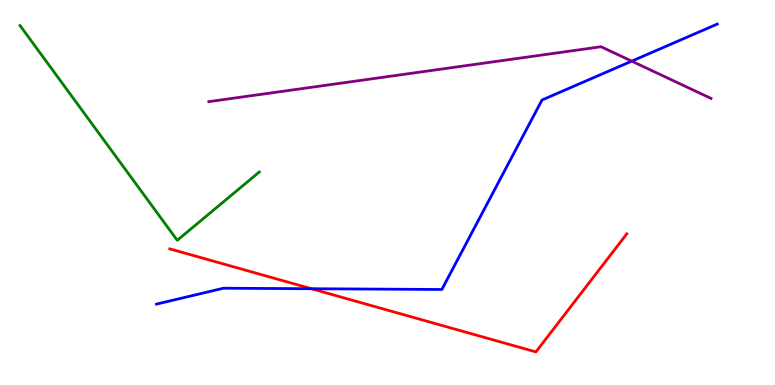[{'lines': ['blue', 'red'], 'intersections': [{'x': 4.02, 'y': 2.5}]}, {'lines': ['green', 'red'], 'intersections': []}, {'lines': ['purple', 'red'], 'intersections': []}, {'lines': ['blue', 'green'], 'intersections': []}, {'lines': ['blue', 'purple'], 'intersections': [{'x': 8.15, 'y': 8.41}]}, {'lines': ['green', 'purple'], 'intersections': []}]